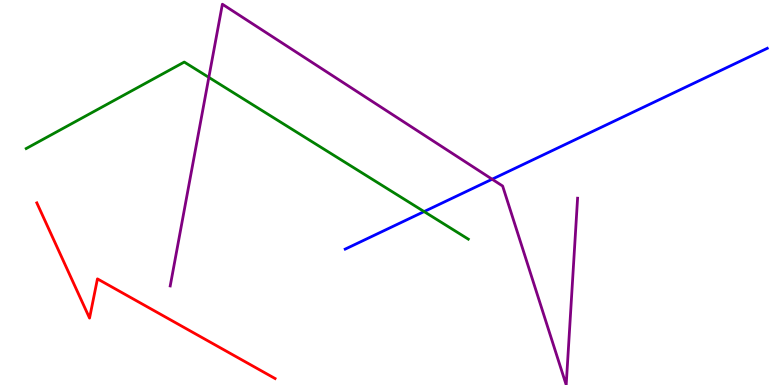[{'lines': ['blue', 'red'], 'intersections': []}, {'lines': ['green', 'red'], 'intersections': []}, {'lines': ['purple', 'red'], 'intersections': []}, {'lines': ['blue', 'green'], 'intersections': [{'x': 5.47, 'y': 4.5}]}, {'lines': ['blue', 'purple'], 'intersections': [{'x': 6.35, 'y': 5.35}]}, {'lines': ['green', 'purple'], 'intersections': [{'x': 2.69, 'y': 7.99}]}]